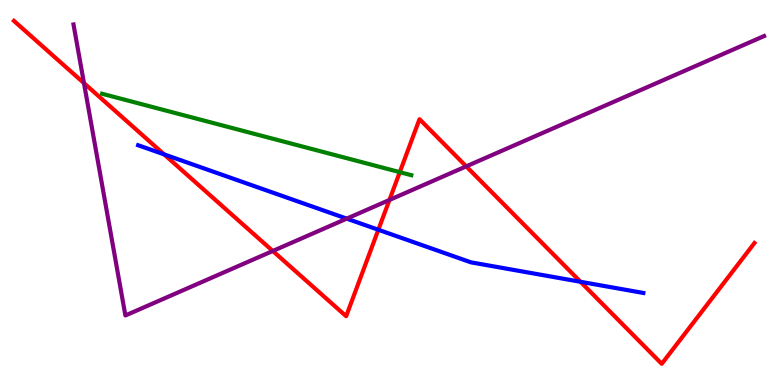[{'lines': ['blue', 'red'], 'intersections': [{'x': 2.12, 'y': 5.99}, {'x': 4.88, 'y': 4.03}, {'x': 7.49, 'y': 2.68}]}, {'lines': ['green', 'red'], 'intersections': [{'x': 5.16, 'y': 5.53}]}, {'lines': ['purple', 'red'], 'intersections': [{'x': 1.08, 'y': 7.84}, {'x': 3.52, 'y': 3.48}, {'x': 5.03, 'y': 4.81}, {'x': 6.02, 'y': 5.68}]}, {'lines': ['blue', 'green'], 'intersections': []}, {'lines': ['blue', 'purple'], 'intersections': [{'x': 4.47, 'y': 4.32}]}, {'lines': ['green', 'purple'], 'intersections': []}]